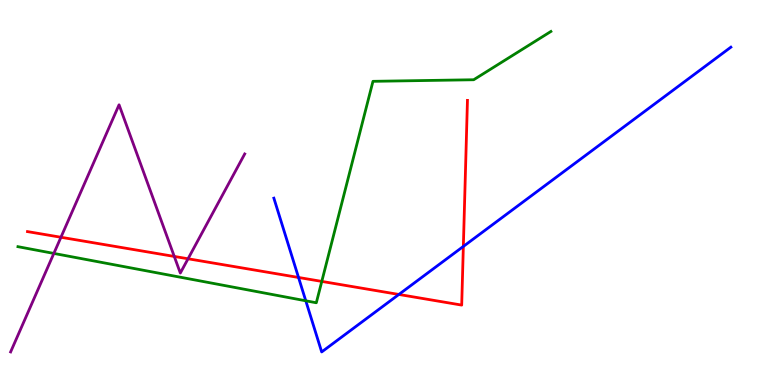[{'lines': ['blue', 'red'], 'intersections': [{'x': 3.85, 'y': 2.79}, {'x': 5.15, 'y': 2.35}, {'x': 5.98, 'y': 3.6}]}, {'lines': ['green', 'red'], 'intersections': [{'x': 4.15, 'y': 2.69}]}, {'lines': ['purple', 'red'], 'intersections': [{'x': 0.786, 'y': 3.84}, {'x': 2.25, 'y': 3.34}, {'x': 2.43, 'y': 3.28}]}, {'lines': ['blue', 'green'], 'intersections': [{'x': 3.95, 'y': 2.19}]}, {'lines': ['blue', 'purple'], 'intersections': []}, {'lines': ['green', 'purple'], 'intersections': [{'x': 0.695, 'y': 3.42}]}]